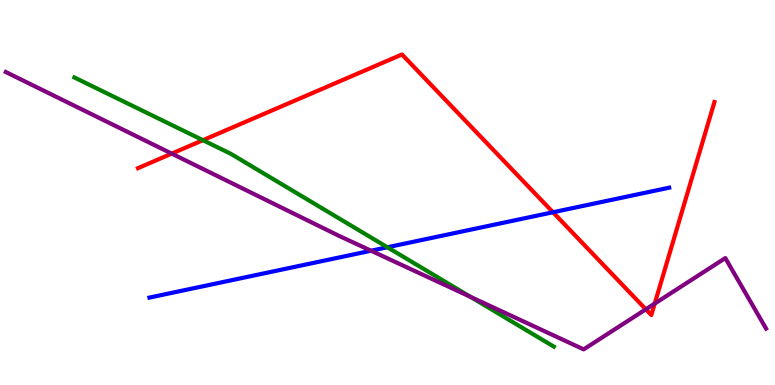[{'lines': ['blue', 'red'], 'intersections': [{'x': 7.14, 'y': 4.49}]}, {'lines': ['green', 'red'], 'intersections': [{'x': 2.62, 'y': 6.36}]}, {'lines': ['purple', 'red'], 'intersections': [{'x': 2.22, 'y': 6.01}, {'x': 8.33, 'y': 1.97}, {'x': 8.45, 'y': 2.11}]}, {'lines': ['blue', 'green'], 'intersections': [{'x': 5.0, 'y': 3.58}]}, {'lines': ['blue', 'purple'], 'intersections': [{'x': 4.79, 'y': 3.49}]}, {'lines': ['green', 'purple'], 'intersections': [{'x': 6.07, 'y': 2.29}]}]